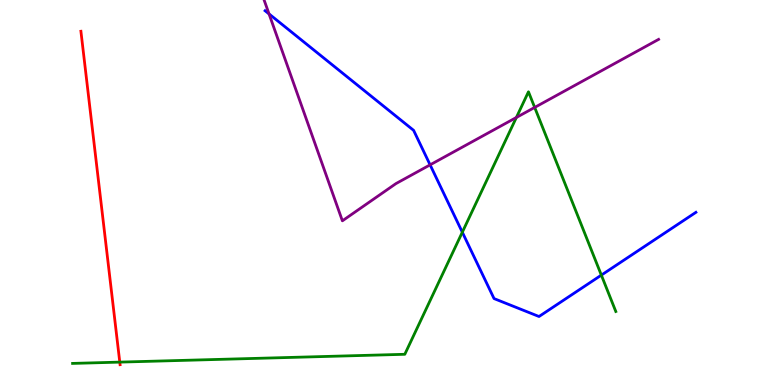[{'lines': ['blue', 'red'], 'intersections': []}, {'lines': ['green', 'red'], 'intersections': [{'x': 1.55, 'y': 0.594}]}, {'lines': ['purple', 'red'], 'intersections': []}, {'lines': ['blue', 'green'], 'intersections': [{'x': 5.97, 'y': 3.97}, {'x': 7.76, 'y': 2.85}]}, {'lines': ['blue', 'purple'], 'intersections': [{'x': 3.47, 'y': 9.64}, {'x': 5.55, 'y': 5.72}]}, {'lines': ['green', 'purple'], 'intersections': [{'x': 6.66, 'y': 6.95}, {'x': 6.9, 'y': 7.21}]}]